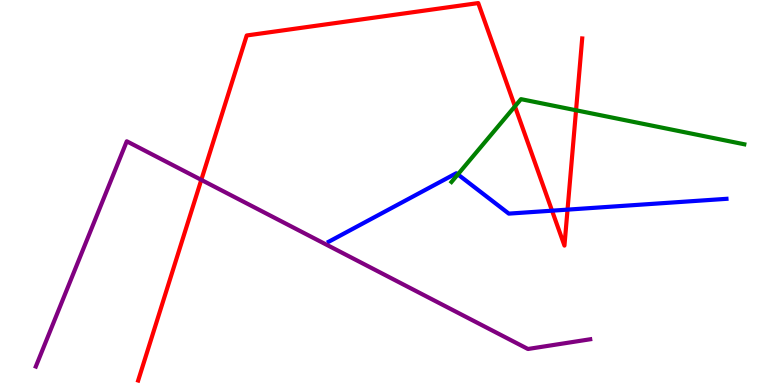[{'lines': ['blue', 'red'], 'intersections': [{'x': 7.12, 'y': 4.53}, {'x': 7.32, 'y': 4.56}]}, {'lines': ['green', 'red'], 'intersections': [{'x': 6.64, 'y': 7.24}, {'x': 7.43, 'y': 7.14}]}, {'lines': ['purple', 'red'], 'intersections': [{'x': 2.6, 'y': 5.33}]}, {'lines': ['blue', 'green'], 'intersections': [{'x': 5.91, 'y': 5.47}]}, {'lines': ['blue', 'purple'], 'intersections': []}, {'lines': ['green', 'purple'], 'intersections': []}]